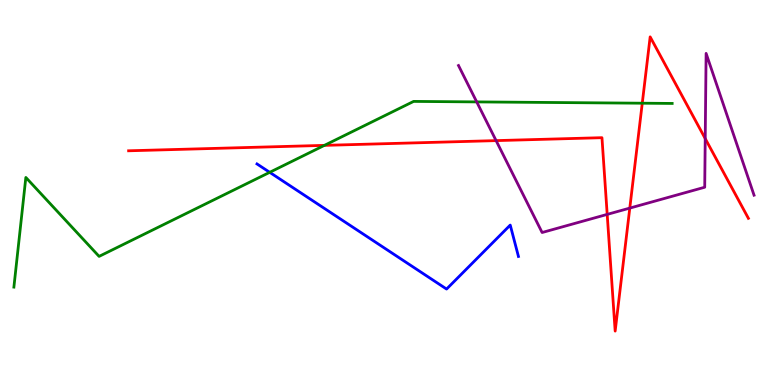[{'lines': ['blue', 'red'], 'intersections': []}, {'lines': ['green', 'red'], 'intersections': [{'x': 4.19, 'y': 6.22}, {'x': 8.29, 'y': 7.32}]}, {'lines': ['purple', 'red'], 'intersections': [{'x': 6.4, 'y': 6.35}, {'x': 7.83, 'y': 4.43}, {'x': 8.13, 'y': 4.59}, {'x': 9.1, 'y': 6.4}]}, {'lines': ['blue', 'green'], 'intersections': [{'x': 3.48, 'y': 5.52}]}, {'lines': ['blue', 'purple'], 'intersections': []}, {'lines': ['green', 'purple'], 'intersections': [{'x': 6.15, 'y': 7.35}]}]